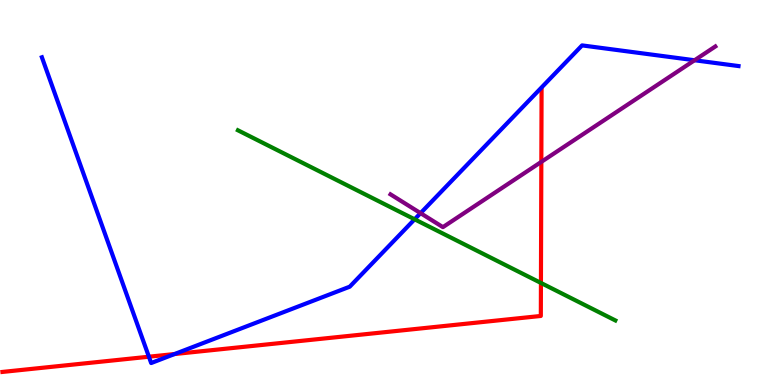[{'lines': ['blue', 'red'], 'intersections': [{'x': 1.92, 'y': 0.735}, {'x': 2.25, 'y': 0.804}]}, {'lines': ['green', 'red'], 'intersections': [{'x': 6.98, 'y': 2.65}]}, {'lines': ['purple', 'red'], 'intersections': [{'x': 6.99, 'y': 5.8}]}, {'lines': ['blue', 'green'], 'intersections': [{'x': 5.35, 'y': 4.3}]}, {'lines': ['blue', 'purple'], 'intersections': [{'x': 5.43, 'y': 4.46}, {'x': 8.96, 'y': 8.44}]}, {'lines': ['green', 'purple'], 'intersections': []}]